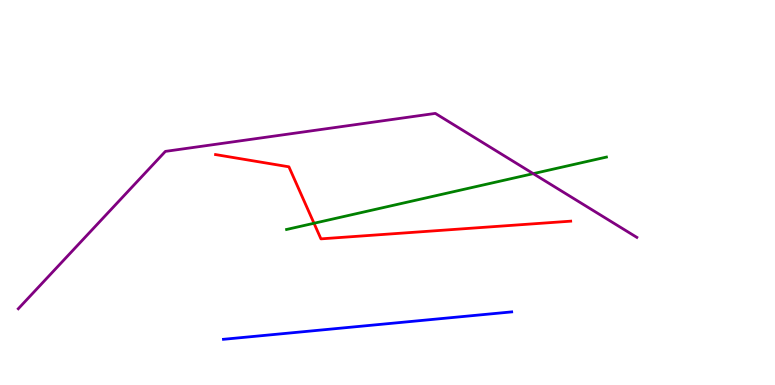[{'lines': ['blue', 'red'], 'intersections': []}, {'lines': ['green', 'red'], 'intersections': [{'x': 4.05, 'y': 4.2}]}, {'lines': ['purple', 'red'], 'intersections': []}, {'lines': ['blue', 'green'], 'intersections': []}, {'lines': ['blue', 'purple'], 'intersections': []}, {'lines': ['green', 'purple'], 'intersections': [{'x': 6.88, 'y': 5.49}]}]